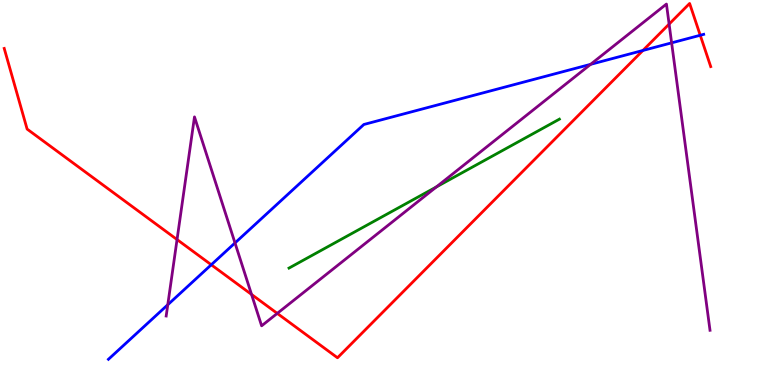[{'lines': ['blue', 'red'], 'intersections': [{'x': 2.73, 'y': 3.12}, {'x': 8.3, 'y': 8.69}, {'x': 9.04, 'y': 9.08}]}, {'lines': ['green', 'red'], 'intersections': []}, {'lines': ['purple', 'red'], 'intersections': [{'x': 2.28, 'y': 3.78}, {'x': 3.25, 'y': 2.35}, {'x': 3.58, 'y': 1.86}, {'x': 8.63, 'y': 9.37}]}, {'lines': ['blue', 'green'], 'intersections': []}, {'lines': ['blue', 'purple'], 'intersections': [{'x': 2.16, 'y': 2.08}, {'x': 3.03, 'y': 3.69}, {'x': 7.62, 'y': 8.33}, {'x': 8.67, 'y': 8.89}]}, {'lines': ['green', 'purple'], 'intersections': [{'x': 5.63, 'y': 5.14}]}]